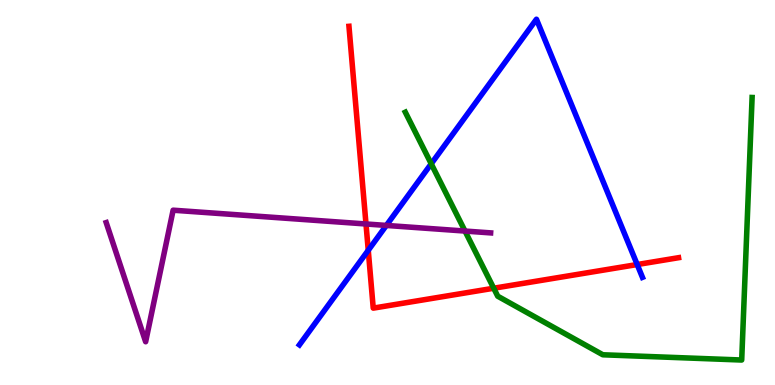[{'lines': ['blue', 'red'], 'intersections': [{'x': 4.75, 'y': 3.5}, {'x': 8.22, 'y': 3.13}]}, {'lines': ['green', 'red'], 'intersections': [{'x': 6.37, 'y': 2.51}]}, {'lines': ['purple', 'red'], 'intersections': [{'x': 4.72, 'y': 4.18}]}, {'lines': ['blue', 'green'], 'intersections': [{'x': 5.56, 'y': 5.75}]}, {'lines': ['blue', 'purple'], 'intersections': [{'x': 4.99, 'y': 4.14}]}, {'lines': ['green', 'purple'], 'intersections': [{'x': 6.0, 'y': 4.0}]}]